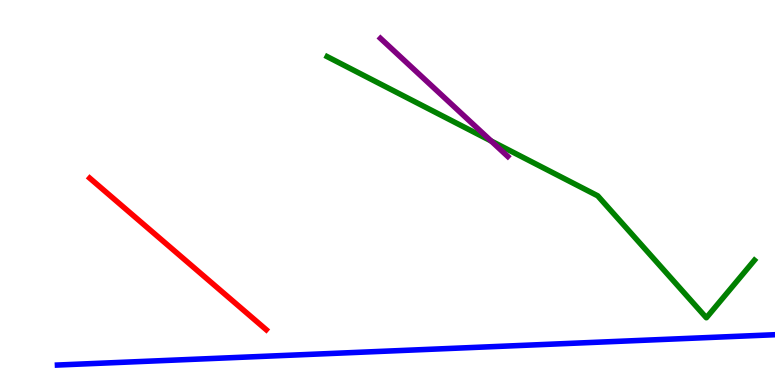[{'lines': ['blue', 'red'], 'intersections': []}, {'lines': ['green', 'red'], 'intersections': []}, {'lines': ['purple', 'red'], 'intersections': []}, {'lines': ['blue', 'green'], 'intersections': []}, {'lines': ['blue', 'purple'], 'intersections': []}, {'lines': ['green', 'purple'], 'intersections': [{'x': 6.34, 'y': 6.34}]}]